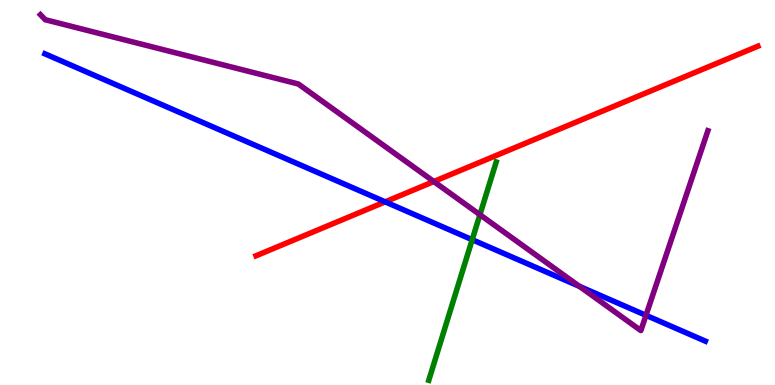[{'lines': ['blue', 'red'], 'intersections': [{'x': 4.97, 'y': 4.76}]}, {'lines': ['green', 'red'], 'intersections': []}, {'lines': ['purple', 'red'], 'intersections': [{'x': 5.6, 'y': 5.28}]}, {'lines': ['blue', 'green'], 'intersections': [{'x': 6.09, 'y': 3.77}]}, {'lines': ['blue', 'purple'], 'intersections': [{'x': 7.48, 'y': 2.56}, {'x': 8.34, 'y': 1.81}]}, {'lines': ['green', 'purple'], 'intersections': [{'x': 6.19, 'y': 4.42}]}]